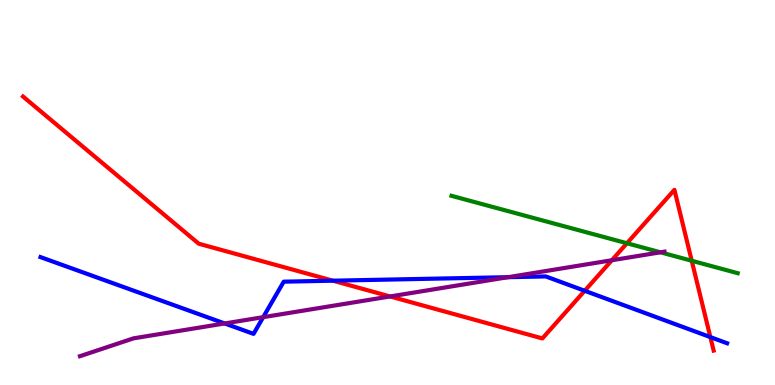[{'lines': ['blue', 'red'], 'intersections': [{'x': 4.3, 'y': 2.71}, {'x': 7.54, 'y': 2.45}, {'x': 9.17, 'y': 1.24}]}, {'lines': ['green', 'red'], 'intersections': [{'x': 8.09, 'y': 3.68}, {'x': 8.93, 'y': 3.23}]}, {'lines': ['purple', 'red'], 'intersections': [{'x': 5.03, 'y': 2.3}, {'x': 7.89, 'y': 3.24}]}, {'lines': ['blue', 'green'], 'intersections': []}, {'lines': ['blue', 'purple'], 'intersections': [{'x': 2.9, 'y': 1.6}, {'x': 3.4, 'y': 1.76}, {'x': 6.56, 'y': 2.8}]}, {'lines': ['green', 'purple'], 'intersections': [{'x': 8.52, 'y': 3.45}]}]